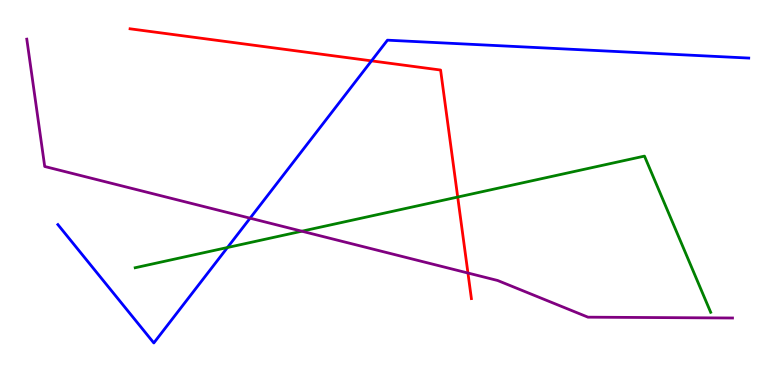[{'lines': ['blue', 'red'], 'intersections': [{'x': 4.79, 'y': 8.42}]}, {'lines': ['green', 'red'], 'intersections': [{'x': 5.91, 'y': 4.88}]}, {'lines': ['purple', 'red'], 'intersections': [{'x': 6.04, 'y': 2.91}]}, {'lines': ['blue', 'green'], 'intersections': [{'x': 2.93, 'y': 3.57}]}, {'lines': ['blue', 'purple'], 'intersections': [{'x': 3.23, 'y': 4.33}]}, {'lines': ['green', 'purple'], 'intersections': [{'x': 3.89, 'y': 3.99}]}]